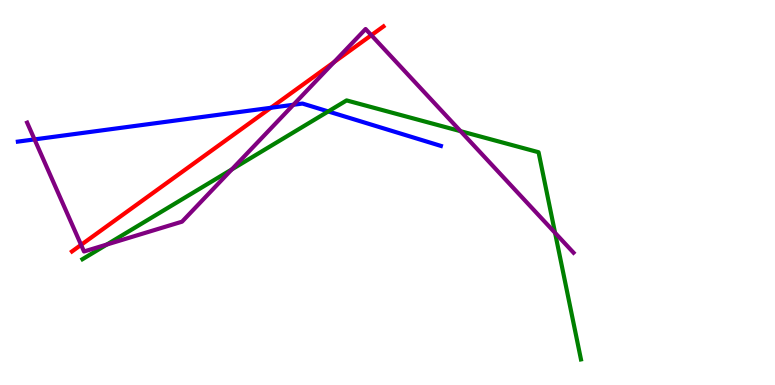[{'lines': ['blue', 'red'], 'intersections': [{'x': 3.5, 'y': 7.2}]}, {'lines': ['green', 'red'], 'intersections': []}, {'lines': ['purple', 'red'], 'intersections': [{'x': 1.05, 'y': 3.64}, {'x': 4.31, 'y': 8.39}, {'x': 4.79, 'y': 9.09}]}, {'lines': ['blue', 'green'], 'intersections': [{'x': 4.24, 'y': 7.11}]}, {'lines': ['blue', 'purple'], 'intersections': [{'x': 0.445, 'y': 6.38}, {'x': 3.79, 'y': 7.28}]}, {'lines': ['green', 'purple'], 'intersections': [{'x': 1.38, 'y': 3.65}, {'x': 2.99, 'y': 5.6}, {'x': 5.94, 'y': 6.59}, {'x': 7.16, 'y': 3.95}]}]